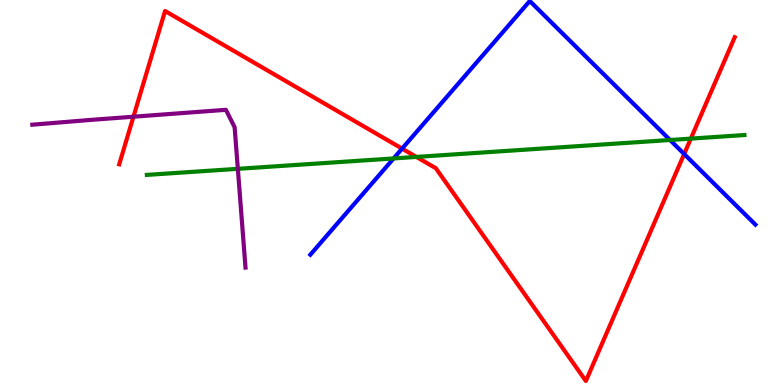[{'lines': ['blue', 'red'], 'intersections': [{'x': 5.19, 'y': 6.14}, {'x': 8.83, 'y': 6.0}]}, {'lines': ['green', 'red'], 'intersections': [{'x': 5.37, 'y': 5.92}, {'x': 8.91, 'y': 6.4}]}, {'lines': ['purple', 'red'], 'intersections': [{'x': 1.72, 'y': 6.97}]}, {'lines': ['blue', 'green'], 'intersections': [{'x': 5.08, 'y': 5.88}, {'x': 8.65, 'y': 6.36}]}, {'lines': ['blue', 'purple'], 'intersections': []}, {'lines': ['green', 'purple'], 'intersections': [{'x': 3.07, 'y': 5.61}]}]